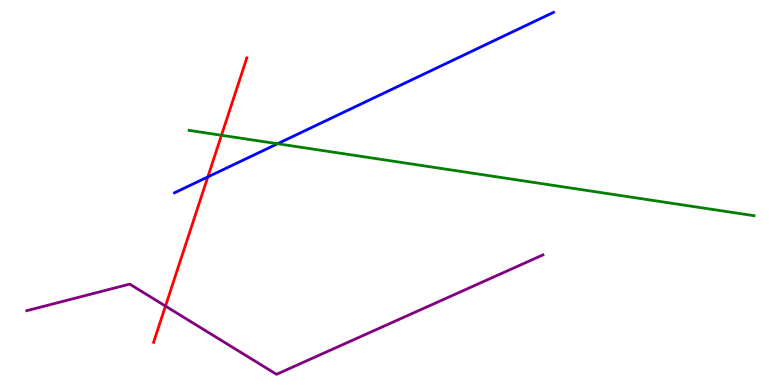[{'lines': ['blue', 'red'], 'intersections': [{'x': 2.68, 'y': 5.4}]}, {'lines': ['green', 'red'], 'intersections': [{'x': 2.86, 'y': 6.49}]}, {'lines': ['purple', 'red'], 'intersections': [{'x': 2.14, 'y': 2.05}]}, {'lines': ['blue', 'green'], 'intersections': [{'x': 3.58, 'y': 6.27}]}, {'lines': ['blue', 'purple'], 'intersections': []}, {'lines': ['green', 'purple'], 'intersections': []}]